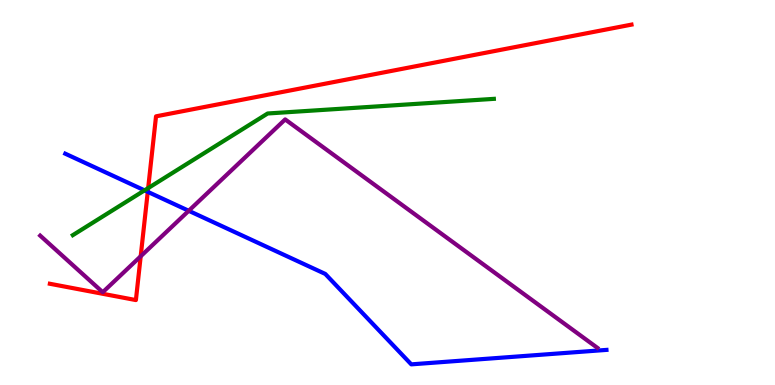[{'lines': ['blue', 'red'], 'intersections': [{'x': 1.91, 'y': 5.02}]}, {'lines': ['green', 'red'], 'intersections': [{'x': 1.91, 'y': 5.11}]}, {'lines': ['purple', 'red'], 'intersections': [{'x': 1.82, 'y': 3.34}]}, {'lines': ['blue', 'green'], 'intersections': [{'x': 1.87, 'y': 5.06}]}, {'lines': ['blue', 'purple'], 'intersections': [{'x': 2.44, 'y': 4.53}]}, {'lines': ['green', 'purple'], 'intersections': []}]